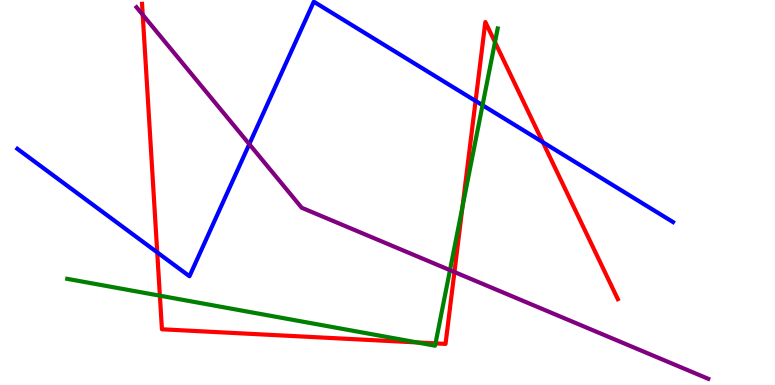[{'lines': ['blue', 'red'], 'intersections': [{'x': 2.03, 'y': 3.44}, {'x': 6.14, 'y': 7.38}, {'x': 7.0, 'y': 6.31}]}, {'lines': ['green', 'red'], 'intersections': [{'x': 2.06, 'y': 2.32}, {'x': 5.38, 'y': 1.11}, {'x': 5.62, 'y': 1.08}, {'x': 5.97, 'y': 4.64}, {'x': 6.39, 'y': 8.91}]}, {'lines': ['purple', 'red'], 'intersections': [{'x': 1.84, 'y': 9.62}, {'x': 5.86, 'y': 2.93}]}, {'lines': ['blue', 'green'], 'intersections': [{'x': 6.23, 'y': 7.27}]}, {'lines': ['blue', 'purple'], 'intersections': [{'x': 3.22, 'y': 6.26}]}, {'lines': ['green', 'purple'], 'intersections': [{'x': 5.81, 'y': 2.98}]}]